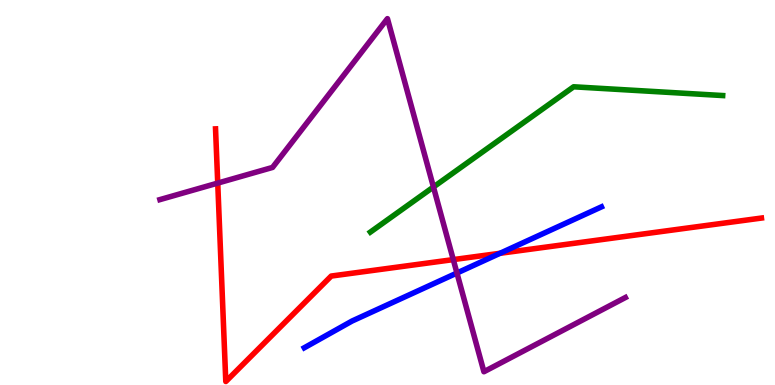[{'lines': ['blue', 'red'], 'intersections': [{'x': 6.45, 'y': 3.42}]}, {'lines': ['green', 'red'], 'intersections': []}, {'lines': ['purple', 'red'], 'intersections': [{'x': 2.81, 'y': 5.24}, {'x': 5.85, 'y': 3.26}]}, {'lines': ['blue', 'green'], 'intersections': []}, {'lines': ['blue', 'purple'], 'intersections': [{'x': 5.9, 'y': 2.91}]}, {'lines': ['green', 'purple'], 'intersections': [{'x': 5.59, 'y': 5.14}]}]